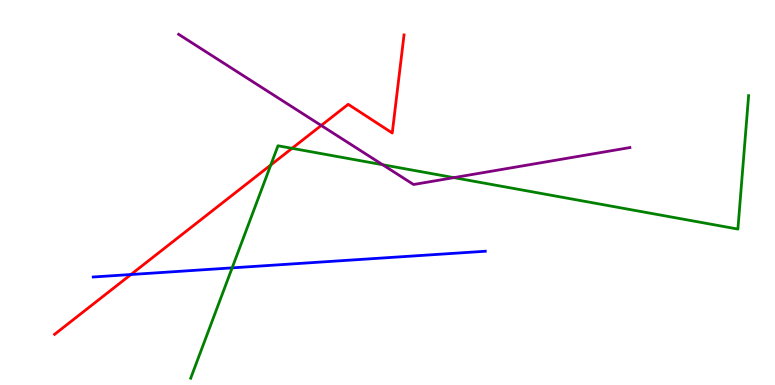[{'lines': ['blue', 'red'], 'intersections': [{'x': 1.69, 'y': 2.87}]}, {'lines': ['green', 'red'], 'intersections': [{'x': 3.49, 'y': 5.71}, {'x': 3.77, 'y': 6.15}]}, {'lines': ['purple', 'red'], 'intersections': [{'x': 4.14, 'y': 6.74}]}, {'lines': ['blue', 'green'], 'intersections': [{'x': 3.0, 'y': 3.04}]}, {'lines': ['blue', 'purple'], 'intersections': []}, {'lines': ['green', 'purple'], 'intersections': [{'x': 4.94, 'y': 5.72}, {'x': 5.86, 'y': 5.39}]}]